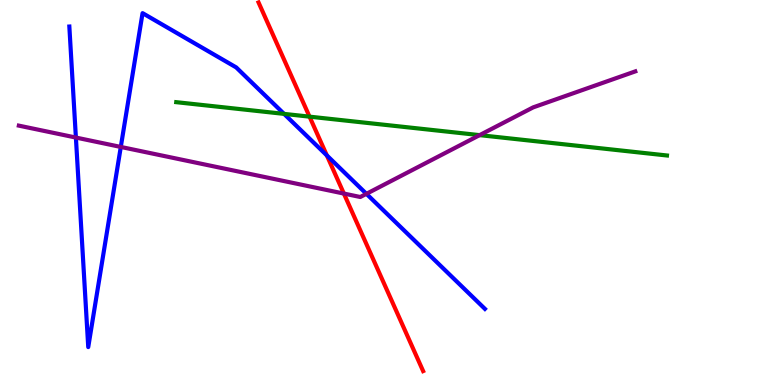[{'lines': ['blue', 'red'], 'intersections': [{'x': 4.22, 'y': 5.96}]}, {'lines': ['green', 'red'], 'intersections': [{'x': 3.99, 'y': 6.97}]}, {'lines': ['purple', 'red'], 'intersections': [{'x': 4.44, 'y': 4.97}]}, {'lines': ['blue', 'green'], 'intersections': [{'x': 3.67, 'y': 7.04}]}, {'lines': ['blue', 'purple'], 'intersections': [{'x': 0.979, 'y': 6.43}, {'x': 1.56, 'y': 6.18}, {'x': 4.73, 'y': 4.97}]}, {'lines': ['green', 'purple'], 'intersections': [{'x': 6.19, 'y': 6.49}]}]